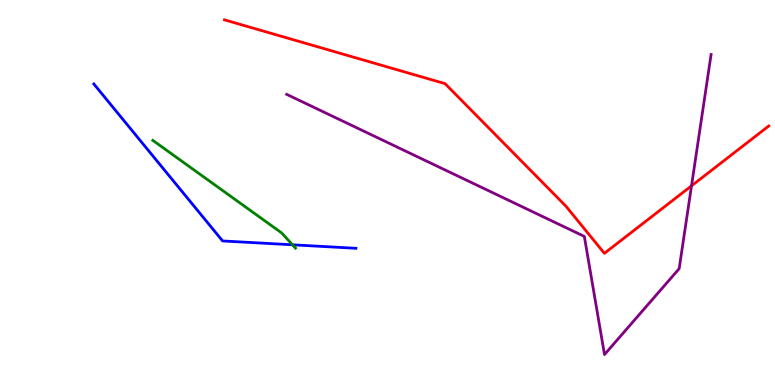[{'lines': ['blue', 'red'], 'intersections': []}, {'lines': ['green', 'red'], 'intersections': []}, {'lines': ['purple', 'red'], 'intersections': [{'x': 8.92, 'y': 5.17}]}, {'lines': ['blue', 'green'], 'intersections': [{'x': 3.77, 'y': 3.64}]}, {'lines': ['blue', 'purple'], 'intersections': []}, {'lines': ['green', 'purple'], 'intersections': []}]